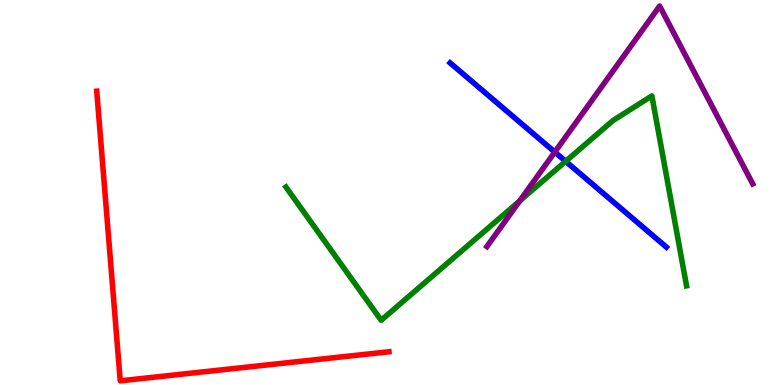[{'lines': ['blue', 'red'], 'intersections': []}, {'lines': ['green', 'red'], 'intersections': []}, {'lines': ['purple', 'red'], 'intersections': []}, {'lines': ['blue', 'green'], 'intersections': [{'x': 7.3, 'y': 5.81}]}, {'lines': ['blue', 'purple'], 'intersections': [{'x': 7.16, 'y': 6.05}]}, {'lines': ['green', 'purple'], 'intersections': [{'x': 6.71, 'y': 4.78}]}]